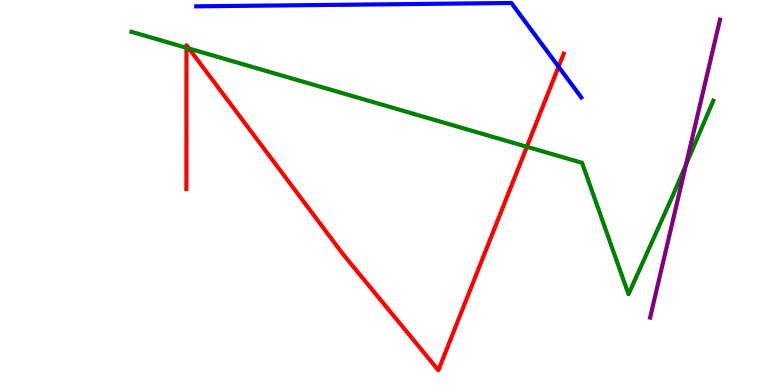[{'lines': ['blue', 'red'], 'intersections': [{'x': 7.21, 'y': 8.27}]}, {'lines': ['green', 'red'], 'intersections': [{'x': 2.41, 'y': 8.76}, {'x': 2.44, 'y': 8.74}, {'x': 6.8, 'y': 6.19}]}, {'lines': ['purple', 'red'], 'intersections': []}, {'lines': ['blue', 'green'], 'intersections': []}, {'lines': ['blue', 'purple'], 'intersections': []}, {'lines': ['green', 'purple'], 'intersections': [{'x': 8.85, 'y': 5.72}]}]